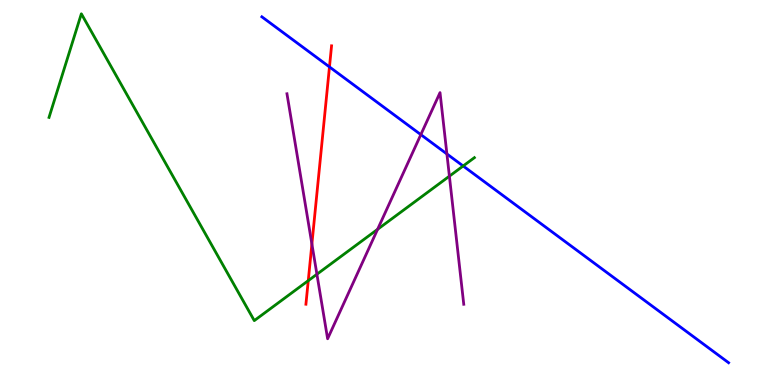[{'lines': ['blue', 'red'], 'intersections': [{'x': 4.25, 'y': 8.26}]}, {'lines': ['green', 'red'], 'intersections': [{'x': 3.98, 'y': 2.71}]}, {'lines': ['purple', 'red'], 'intersections': [{'x': 4.02, 'y': 3.66}]}, {'lines': ['blue', 'green'], 'intersections': [{'x': 5.98, 'y': 5.69}]}, {'lines': ['blue', 'purple'], 'intersections': [{'x': 5.43, 'y': 6.5}, {'x': 5.77, 'y': 6.0}]}, {'lines': ['green', 'purple'], 'intersections': [{'x': 4.09, 'y': 2.88}, {'x': 4.87, 'y': 4.04}, {'x': 5.8, 'y': 5.42}]}]